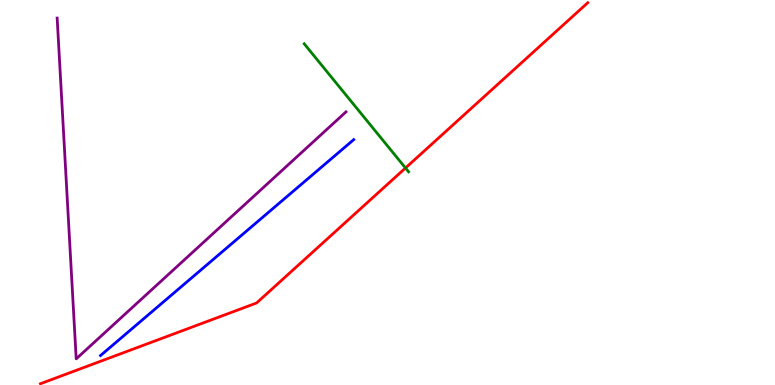[{'lines': ['blue', 'red'], 'intersections': []}, {'lines': ['green', 'red'], 'intersections': [{'x': 5.23, 'y': 5.64}]}, {'lines': ['purple', 'red'], 'intersections': []}, {'lines': ['blue', 'green'], 'intersections': []}, {'lines': ['blue', 'purple'], 'intersections': []}, {'lines': ['green', 'purple'], 'intersections': []}]